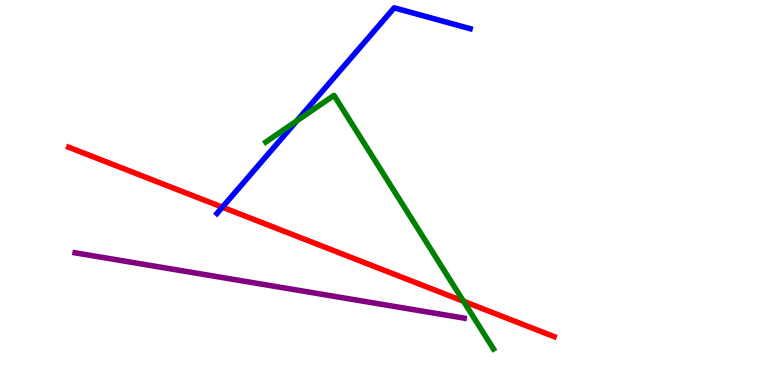[{'lines': ['blue', 'red'], 'intersections': [{'x': 2.87, 'y': 4.62}]}, {'lines': ['green', 'red'], 'intersections': [{'x': 5.98, 'y': 2.17}]}, {'lines': ['purple', 'red'], 'intersections': []}, {'lines': ['blue', 'green'], 'intersections': [{'x': 3.83, 'y': 6.86}]}, {'lines': ['blue', 'purple'], 'intersections': []}, {'lines': ['green', 'purple'], 'intersections': []}]